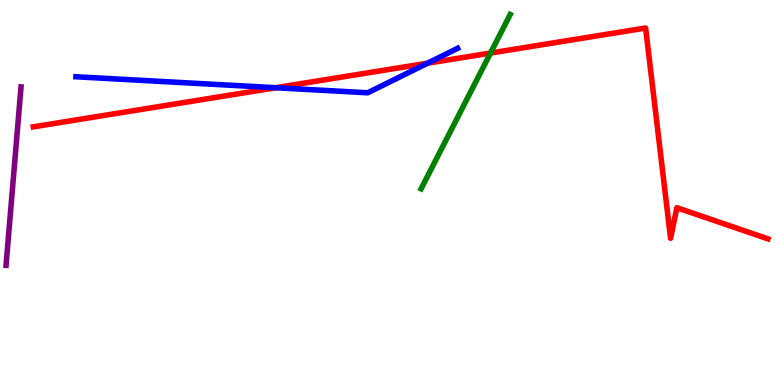[{'lines': ['blue', 'red'], 'intersections': [{'x': 3.56, 'y': 7.72}, {'x': 5.52, 'y': 8.36}]}, {'lines': ['green', 'red'], 'intersections': [{'x': 6.33, 'y': 8.62}]}, {'lines': ['purple', 'red'], 'intersections': []}, {'lines': ['blue', 'green'], 'intersections': []}, {'lines': ['blue', 'purple'], 'intersections': []}, {'lines': ['green', 'purple'], 'intersections': []}]